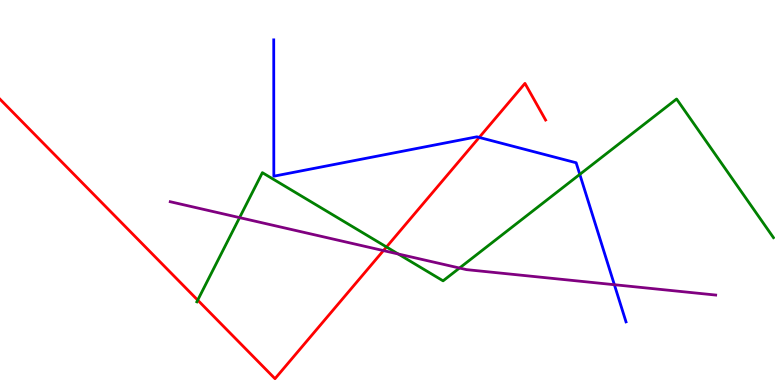[{'lines': ['blue', 'red'], 'intersections': [{'x': 6.18, 'y': 6.43}]}, {'lines': ['green', 'red'], 'intersections': [{'x': 2.55, 'y': 2.2}, {'x': 4.99, 'y': 3.59}]}, {'lines': ['purple', 'red'], 'intersections': [{'x': 4.95, 'y': 3.49}]}, {'lines': ['blue', 'green'], 'intersections': [{'x': 7.48, 'y': 5.47}]}, {'lines': ['blue', 'purple'], 'intersections': [{'x': 7.93, 'y': 2.6}]}, {'lines': ['green', 'purple'], 'intersections': [{'x': 3.09, 'y': 4.35}, {'x': 5.14, 'y': 3.4}, {'x': 5.93, 'y': 3.04}]}]